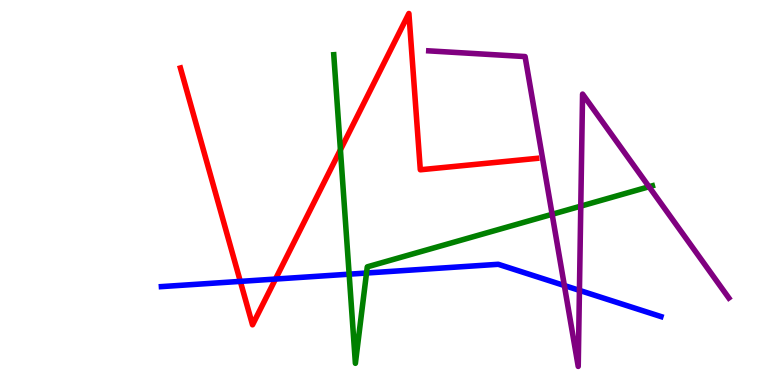[{'lines': ['blue', 'red'], 'intersections': [{'x': 3.1, 'y': 2.69}, {'x': 3.55, 'y': 2.75}]}, {'lines': ['green', 'red'], 'intersections': [{'x': 4.39, 'y': 6.11}]}, {'lines': ['purple', 'red'], 'intersections': []}, {'lines': ['blue', 'green'], 'intersections': [{'x': 4.51, 'y': 2.88}, {'x': 4.73, 'y': 2.91}]}, {'lines': ['blue', 'purple'], 'intersections': [{'x': 7.28, 'y': 2.58}, {'x': 7.48, 'y': 2.46}]}, {'lines': ['green', 'purple'], 'intersections': [{'x': 7.12, 'y': 4.43}, {'x': 7.49, 'y': 4.65}, {'x': 8.37, 'y': 5.15}]}]